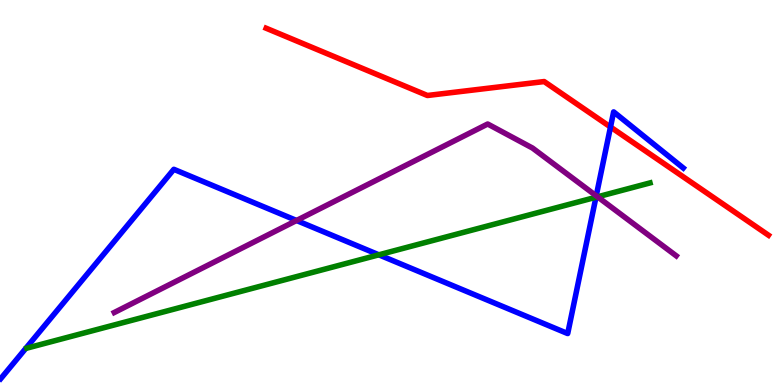[{'lines': ['blue', 'red'], 'intersections': [{'x': 7.88, 'y': 6.7}]}, {'lines': ['green', 'red'], 'intersections': []}, {'lines': ['purple', 'red'], 'intersections': []}, {'lines': ['blue', 'green'], 'intersections': [{'x': 4.89, 'y': 3.38}, {'x': 7.69, 'y': 4.88}]}, {'lines': ['blue', 'purple'], 'intersections': [{'x': 3.83, 'y': 4.27}, {'x': 7.69, 'y': 4.91}]}, {'lines': ['green', 'purple'], 'intersections': [{'x': 7.71, 'y': 4.89}]}]